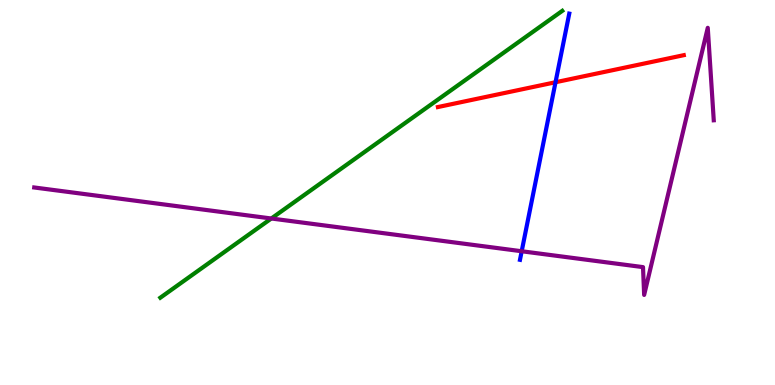[{'lines': ['blue', 'red'], 'intersections': [{'x': 7.17, 'y': 7.86}]}, {'lines': ['green', 'red'], 'intersections': []}, {'lines': ['purple', 'red'], 'intersections': []}, {'lines': ['blue', 'green'], 'intersections': []}, {'lines': ['blue', 'purple'], 'intersections': [{'x': 6.73, 'y': 3.47}]}, {'lines': ['green', 'purple'], 'intersections': [{'x': 3.5, 'y': 4.32}]}]